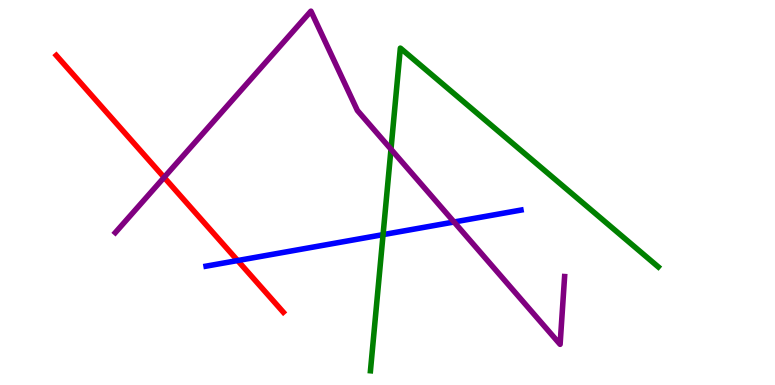[{'lines': ['blue', 'red'], 'intersections': [{'x': 3.07, 'y': 3.23}]}, {'lines': ['green', 'red'], 'intersections': []}, {'lines': ['purple', 'red'], 'intersections': [{'x': 2.12, 'y': 5.39}]}, {'lines': ['blue', 'green'], 'intersections': [{'x': 4.94, 'y': 3.91}]}, {'lines': ['blue', 'purple'], 'intersections': [{'x': 5.86, 'y': 4.23}]}, {'lines': ['green', 'purple'], 'intersections': [{'x': 5.04, 'y': 6.12}]}]